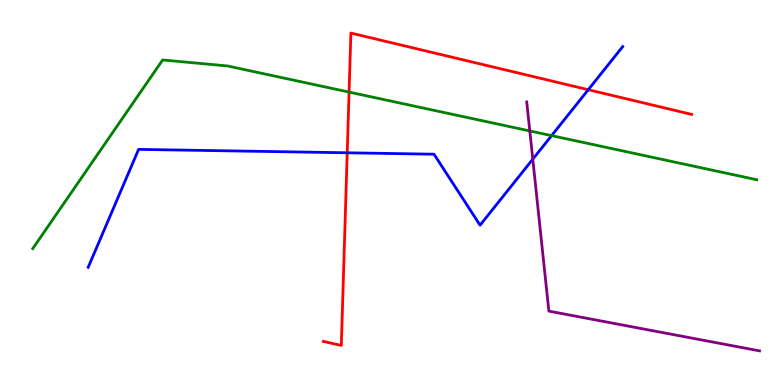[{'lines': ['blue', 'red'], 'intersections': [{'x': 4.48, 'y': 6.03}, {'x': 7.59, 'y': 7.67}]}, {'lines': ['green', 'red'], 'intersections': [{'x': 4.5, 'y': 7.61}]}, {'lines': ['purple', 'red'], 'intersections': []}, {'lines': ['blue', 'green'], 'intersections': [{'x': 7.12, 'y': 6.48}]}, {'lines': ['blue', 'purple'], 'intersections': [{'x': 6.87, 'y': 5.87}]}, {'lines': ['green', 'purple'], 'intersections': [{'x': 6.84, 'y': 6.6}]}]